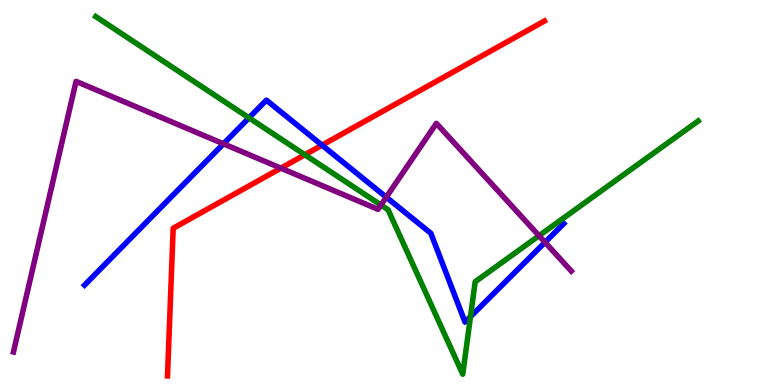[{'lines': ['blue', 'red'], 'intersections': [{'x': 4.16, 'y': 6.23}]}, {'lines': ['green', 'red'], 'intersections': [{'x': 3.93, 'y': 5.98}]}, {'lines': ['purple', 'red'], 'intersections': [{'x': 3.62, 'y': 5.63}]}, {'lines': ['blue', 'green'], 'intersections': [{'x': 3.21, 'y': 6.94}, {'x': 6.07, 'y': 1.77}]}, {'lines': ['blue', 'purple'], 'intersections': [{'x': 2.88, 'y': 6.26}, {'x': 4.98, 'y': 4.88}, {'x': 7.03, 'y': 3.71}]}, {'lines': ['green', 'purple'], 'intersections': [{'x': 4.92, 'y': 4.67}, {'x': 6.96, 'y': 3.88}]}]